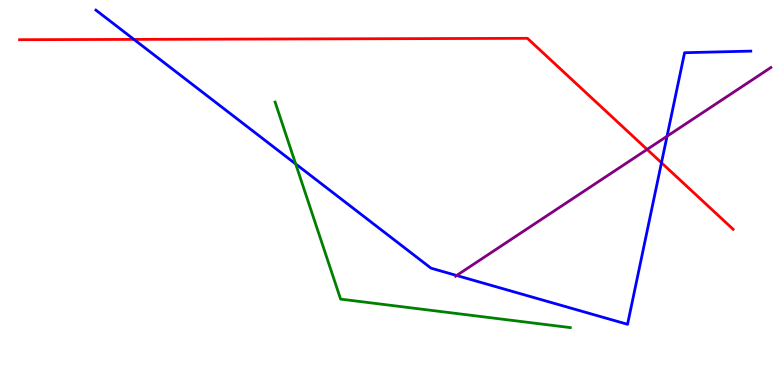[{'lines': ['blue', 'red'], 'intersections': [{'x': 1.73, 'y': 8.98}, {'x': 8.54, 'y': 5.77}]}, {'lines': ['green', 'red'], 'intersections': []}, {'lines': ['purple', 'red'], 'intersections': [{'x': 8.35, 'y': 6.12}]}, {'lines': ['blue', 'green'], 'intersections': [{'x': 3.82, 'y': 5.74}]}, {'lines': ['blue', 'purple'], 'intersections': [{'x': 5.89, 'y': 2.84}, {'x': 8.61, 'y': 6.46}]}, {'lines': ['green', 'purple'], 'intersections': []}]